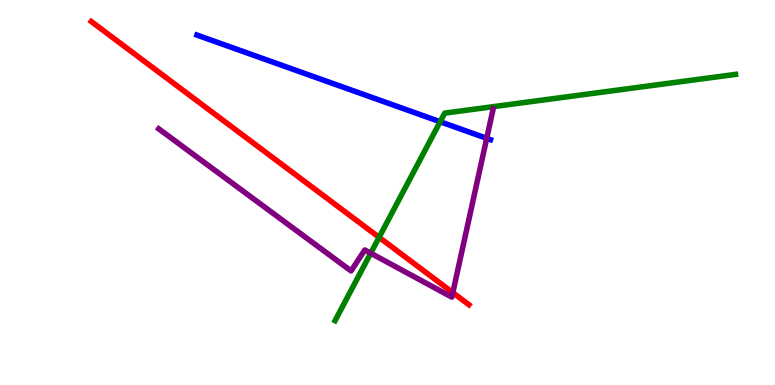[{'lines': ['blue', 'red'], 'intersections': []}, {'lines': ['green', 'red'], 'intersections': [{'x': 4.89, 'y': 3.84}]}, {'lines': ['purple', 'red'], 'intersections': [{'x': 5.84, 'y': 2.4}]}, {'lines': ['blue', 'green'], 'intersections': [{'x': 5.68, 'y': 6.84}]}, {'lines': ['blue', 'purple'], 'intersections': [{'x': 6.28, 'y': 6.41}]}, {'lines': ['green', 'purple'], 'intersections': [{'x': 4.78, 'y': 3.42}]}]